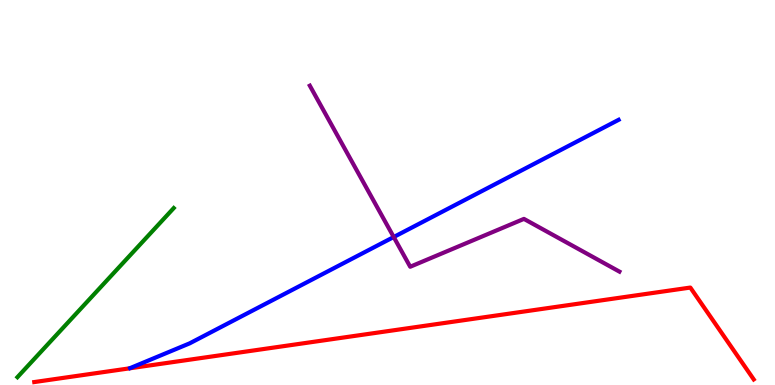[{'lines': ['blue', 'red'], 'intersections': []}, {'lines': ['green', 'red'], 'intersections': []}, {'lines': ['purple', 'red'], 'intersections': []}, {'lines': ['blue', 'green'], 'intersections': []}, {'lines': ['blue', 'purple'], 'intersections': [{'x': 5.08, 'y': 3.84}]}, {'lines': ['green', 'purple'], 'intersections': []}]